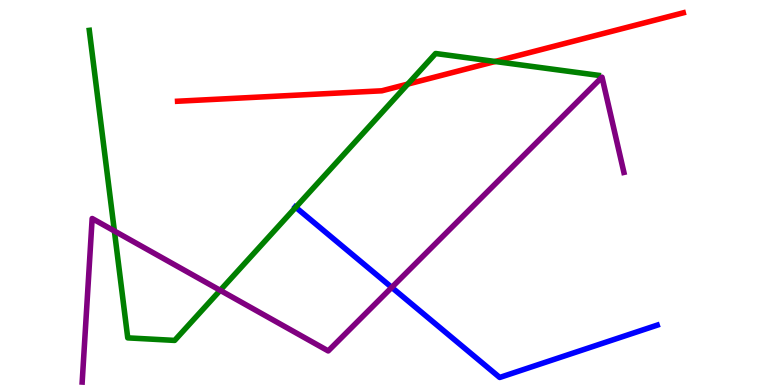[{'lines': ['blue', 'red'], 'intersections': []}, {'lines': ['green', 'red'], 'intersections': [{'x': 5.26, 'y': 7.82}, {'x': 6.39, 'y': 8.4}]}, {'lines': ['purple', 'red'], 'intersections': []}, {'lines': ['blue', 'green'], 'intersections': [{'x': 3.82, 'y': 4.62}]}, {'lines': ['blue', 'purple'], 'intersections': [{'x': 5.05, 'y': 2.53}]}, {'lines': ['green', 'purple'], 'intersections': [{'x': 1.48, 'y': 4.0}, {'x': 2.84, 'y': 2.46}]}]